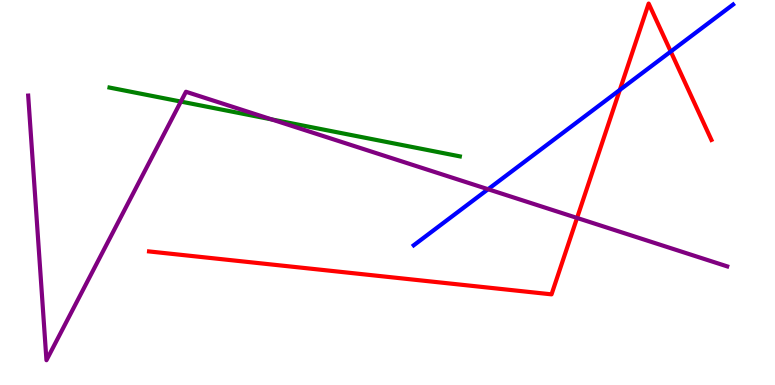[{'lines': ['blue', 'red'], 'intersections': [{'x': 8.0, 'y': 7.66}, {'x': 8.65, 'y': 8.66}]}, {'lines': ['green', 'red'], 'intersections': []}, {'lines': ['purple', 'red'], 'intersections': [{'x': 7.45, 'y': 4.34}]}, {'lines': ['blue', 'green'], 'intersections': []}, {'lines': ['blue', 'purple'], 'intersections': [{'x': 6.3, 'y': 5.08}]}, {'lines': ['green', 'purple'], 'intersections': [{'x': 2.33, 'y': 7.36}, {'x': 3.51, 'y': 6.9}]}]